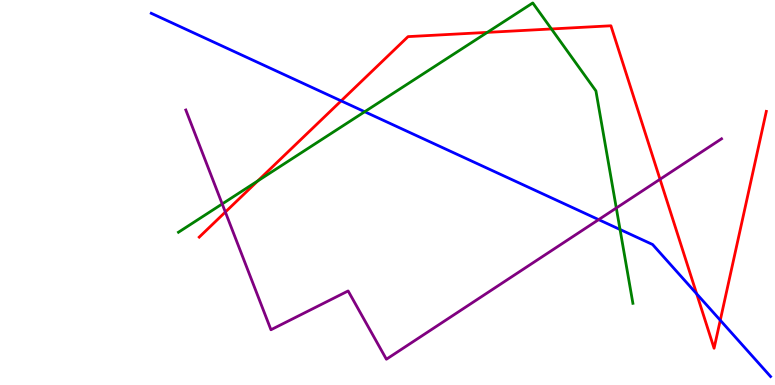[{'lines': ['blue', 'red'], 'intersections': [{'x': 4.4, 'y': 7.38}, {'x': 8.99, 'y': 2.37}, {'x': 9.29, 'y': 1.68}]}, {'lines': ['green', 'red'], 'intersections': [{'x': 3.33, 'y': 5.3}, {'x': 6.29, 'y': 9.16}, {'x': 7.12, 'y': 9.25}]}, {'lines': ['purple', 'red'], 'intersections': [{'x': 2.91, 'y': 4.49}, {'x': 8.52, 'y': 5.34}]}, {'lines': ['blue', 'green'], 'intersections': [{'x': 4.71, 'y': 7.1}, {'x': 8.0, 'y': 4.04}]}, {'lines': ['blue', 'purple'], 'intersections': [{'x': 7.72, 'y': 4.3}]}, {'lines': ['green', 'purple'], 'intersections': [{'x': 2.87, 'y': 4.7}, {'x': 7.95, 'y': 4.6}]}]